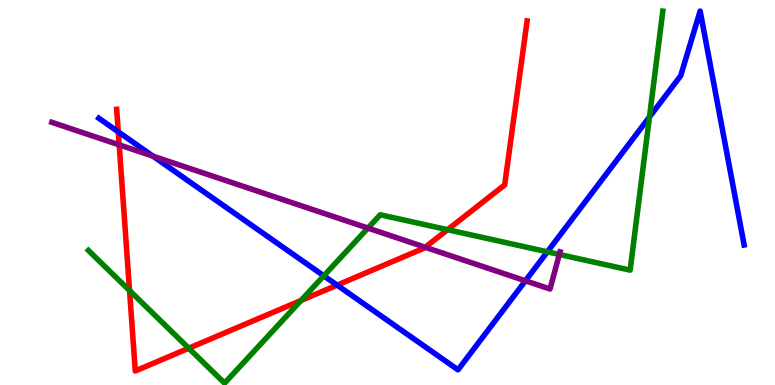[{'lines': ['blue', 'red'], 'intersections': [{'x': 1.53, 'y': 6.58}, {'x': 4.35, 'y': 2.59}]}, {'lines': ['green', 'red'], 'intersections': [{'x': 1.67, 'y': 2.45}, {'x': 2.44, 'y': 0.955}, {'x': 3.88, 'y': 2.2}, {'x': 5.78, 'y': 4.03}]}, {'lines': ['purple', 'red'], 'intersections': [{'x': 1.54, 'y': 6.24}, {'x': 5.49, 'y': 3.58}]}, {'lines': ['blue', 'green'], 'intersections': [{'x': 4.18, 'y': 2.84}, {'x': 7.06, 'y': 3.46}, {'x': 8.38, 'y': 6.96}]}, {'lines': ['blue', 'purple'], 'intersections': [{'x': 1.97, 'y': 5.94}, {'x': 6.78, 'y': 2.71}]}, {'lines': ['green', 'purple'], 'intersections': [{'x': 4.75, 'y': 4.08}, {'x': 7.22, 'y': 3.39}]}]